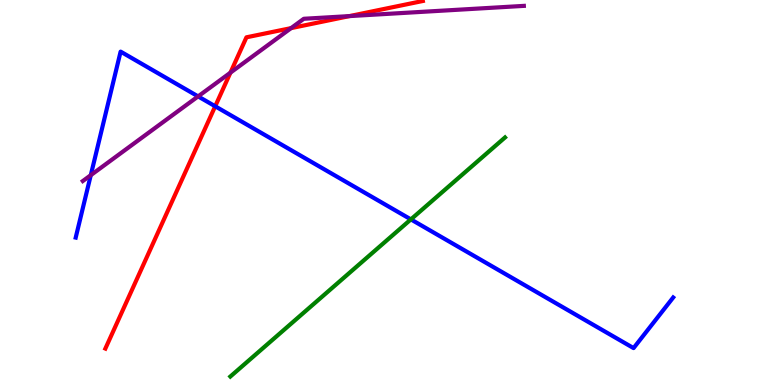[{'lines': ['blue', 'red'], 'intersections': [{'x': 2.78, 'y': 7.24}]}, {'lines': ['green', 'red'], 'intersections': []}, {'lines': ['purple', 'red'], 'intersections': [{'x': 2.97, 'y': 8.11}, {'x': 3.76, 'y': 9.27}, {'x': 4.51, 'y': 9.58}]}, {'lines': ['blue', 'green'], 'intersections': [{'x': 5.3, 'y': 4.3}]}, {'lines': ['blue', 'purple'], 'intersections': [{'x': 1.17, 'y': 5.45}, {'x': 2.56, 'y': 7.5}]}, {'lines': ['green', 'purple'], 'intersections': []}]